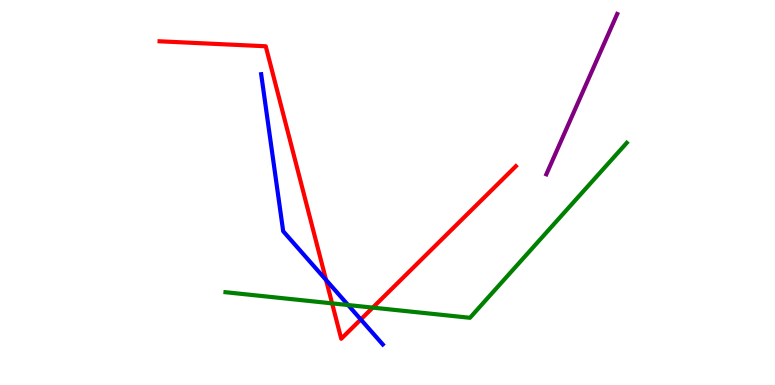[{'lines': ['blue', 'red'], 'intersections': [{'x': 4.21, 'y': 2.73}, {'x': 4.66, 'y': 1.7}]}, {'lines': ['green', 'red'], 'intersections': [{'x': 4.29, 'y': 2.12}, {'x': 4.81, 'y': 2.01}]}, {'lines': ['purple', 'red'], 'intersections': []}, {'lines': ['blue', 'green'], 'intersections': [{'x': 4.49, 'y': 2.08}]}, {'lines': ['blue', 'purple'], 'intersections': []}, {'lines': ['green', 'purple'], 'intersections': []}]